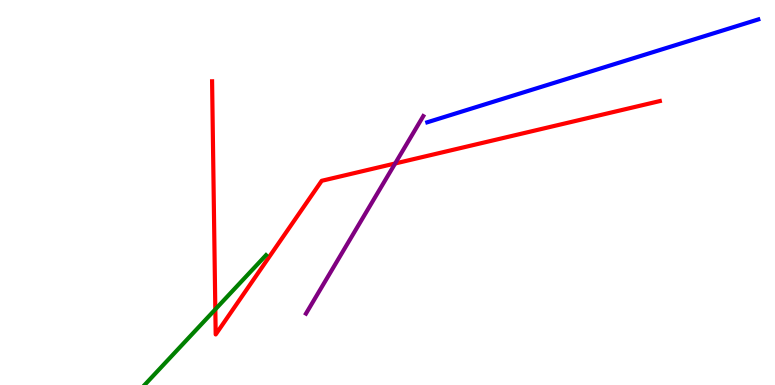[{'lines': ['blue', 'red'], 'intersections': []}, {'lines': ['green', 'red'], 'intersections': [{'x': 2.78, 'y': 1.96}]}, {'lines': ['purple', 'red'], 'intersections': [{'x': 5.1, 'y': 5.75}]}, {'lines': ['blue', 'green'], 'intersections': []}, {'lines': ['blue', 'purple'], 'intersections': []}, {'lines': ['green', 'purple'], 'intersections': []}]